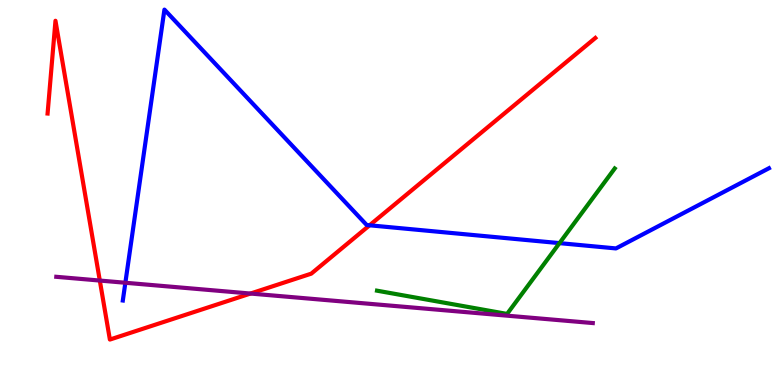[{'lines': ['blue', 'red'], 'intersections': [{'x': 4.77, 'y': 4.15}]}, {'lines': ['green', 'red'], 'intersections': []}, {'lines': ['purple', 'red'], 'intersections': [{'x': 1.29, 'y': 2.71}, {'x': 3.23, 'y': 2.38}]}, {'lines': ['blue', 'green'], 'intersections': [{'x': 7.22, 'y': 3.69}]}, {'lines': ['blue', 'purple'], 'intersections': [{'x': 1.62, 'y': 2.66}]}, {'lines': ['green', 'purple'], 'intersections': []}]